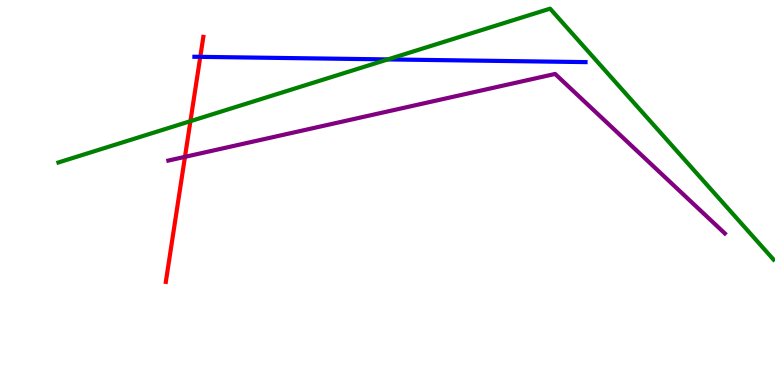[{'lines': ['blue', 'red'], 'intersections': [{'x': 2.58, 'y': 8.52}]}, {'lines': ['green', 'red'], 'intersections': [{'x': 2.46, 'y': 6.85}]}, {'lines': ['purple', 'red'], 'intersections': [{'x': 2.39, 'y': 5.93}]}, {'lines': ['blue', 'green'], 'intersections': [{'x': 5.0, 'y': 8.46}]}, {'lines': ['blue', 'purple'], 'intersections': []}, {'lines': ['green', 'purple'], 'intersections': []}]